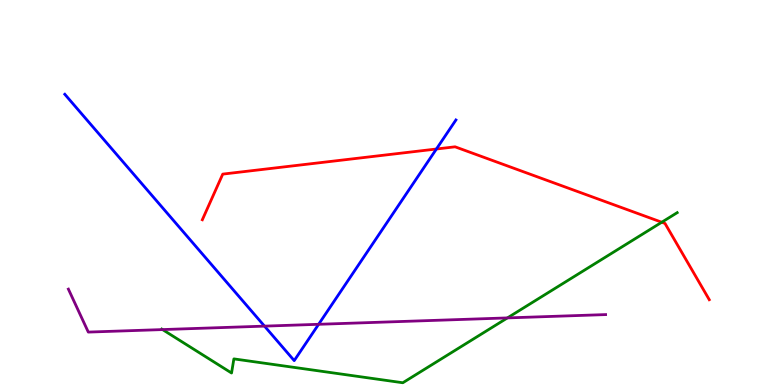[{'lines': ['blue', 'red'], 'intersections': [{'x': 5.63, 'y': 6.13}]}, {'lines': ['green', 'red'], 'intersections': [{'x': 8.54, 'y': 4.23}]}, {'lines': ['purple', 'red'], 'intersections': []}, {'lines': ['blue', 'green'], 'intersections': []}, {'lines': ['blue', 'purple'], 'intersections': [{'x': 3.41, 'y': 1.53}, {'x': 4.11, 'y': 1.58}]}, {'lines': ['green', 'purple'], 'intersections': [{'x': 2.1, 'y': 1.44}, {'x': 6.55, 'y': 1.74}]}]